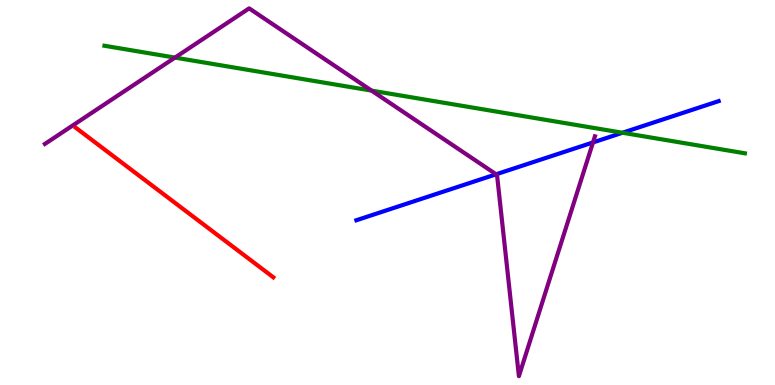[{'lines': ['blue', 'red'], 'intersections': []}, {'lines': ['green', 'red'], 'intersections': []}, {'lines': ['purple', 'red'], 'intersections': []}, {'lines': ['blue', 'green'], 'intersections': [{'x': 8.03, 'y': 6.55}]}, {'lines': ['blue', 'purple'], 'intersections': [{'x': 6.4, 'y': 5.47}, {'x': 7.65, 'y': 6.3}]}, {'lines': ['green', 'purple'], 'intersections': [{'x': 2.26, 'y': 8.5}, {'x': 4.79, 'y': 7.65}]}]